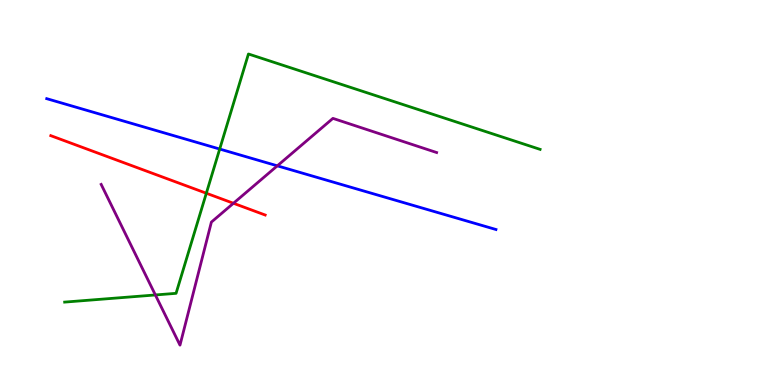[{'lines': ['blue', 'red'], 'intersections': []}, {'lines': ['green', 'red'], 'intersections': [{'x': 2.66, 'y': 4.98}]}, {'lines': ['purple', 'red'], 'intersections': [{'x': 3.01, 'y': 4.72}]}, {'lines': ['blue', 'green'], 'intersections': [{'x': 2.83, 'y': 6.13}]}, {'lines': ['blue', 'purple'], 'intersections': [{'x': 3.58, 'y': 5.69}]}, {'lines': ['green', 'purple'], 'intersections': [{'x': 2.0, 'y': 2.34}]}]